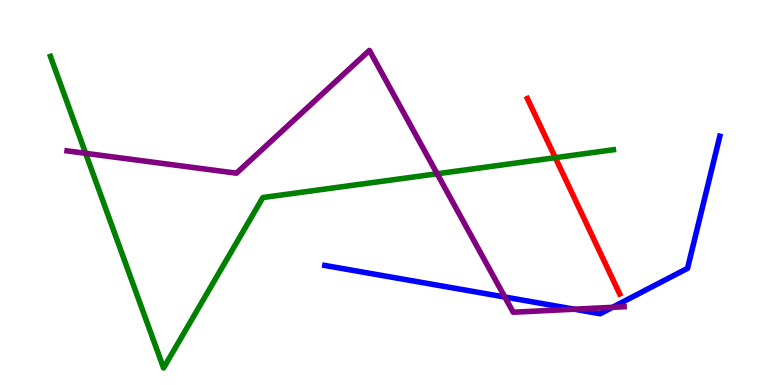[{'lines': ['blue', 'red'], 'intersections': []}, {'lines': ['green', 'red'], 'intersections': [{'x': 7.17, 'y': 5.9}]}, {'lines': ['purple', 'red'], 'intersections': []}, {'lines': ['blue', 'green'], 'intersections': []}, {'lines': ['blue', 'purple'], 'intersections': [{'x': 6.51, 'y': 2.29}, {'x': 7.41, 'y': 1.97}, {'x': 7.9, 'y': 2.02}]}, {'lines': ['green', 'purple'], 'intersections': [{'x': 1.1, 'y': 6.02}, {'x': 5.64, 'y': 5.49}]}]